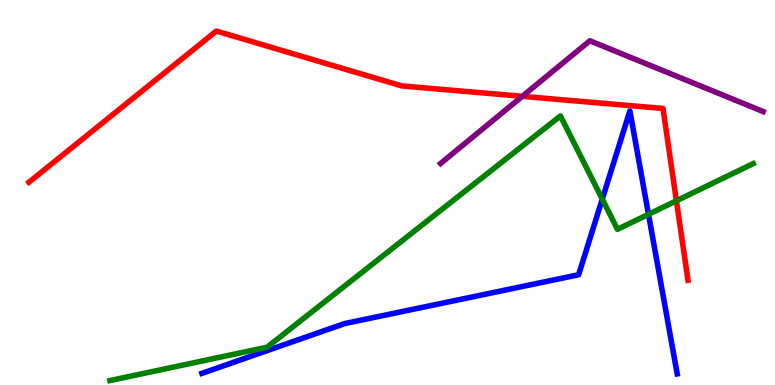[{'lines': ['blue', 'red'], 'intersections': []}, {'lines': ['green', 'red'], 'intersections': [{'x': 8.73, 'y': 4.78}]}, {'lines': ['purple', 'red'], 'intersections': [{'x': 6.74, 'y': 7.5}]}, {'lines': ['blue', 'green'], 'intersections': [{'x': 7.77, 'y': 4.83}, {'x': 8.37, 'y': 4.43}]}, {'lines': ['blue', 'purple'], 'intersections': []}, {'lines': ['green', 'purple'], 'intersections': []}]